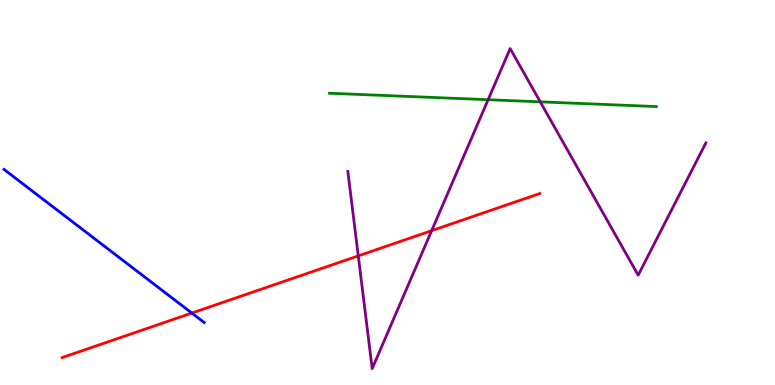[{'lines': ['blue', 'red'], 'intersections': [{'x': 2.48, 'y': 1.87}]}, {'lines': ['green', 'red'], 'intersections': []}, {'lines': ['purple', 'red'], 'intersections': [{'x': 4.62, 'y': 3.35}, {'x': 5.57, 'y': 4.01}]}, {'lines': ['blue', 'green'], 'intersections': []}, {'lines': ['blue', 'purple'], 'intersections': []}, {'lines': ['green', 'purple'], 'intersections': [{'x': 6.3, 'y': 7.41}, {'x': 6.97, 'y': 7.35}]}]